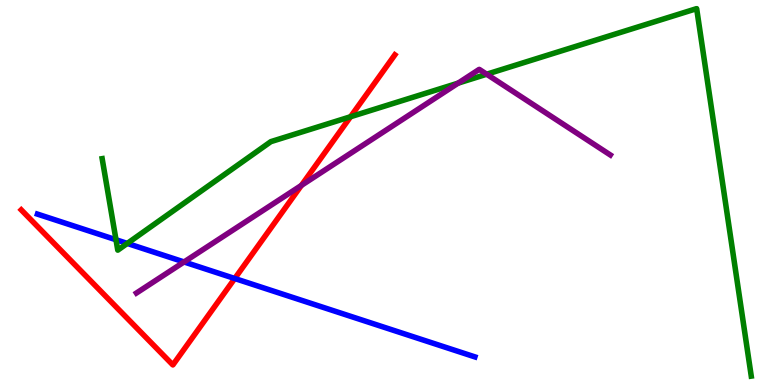[{'lines': ['blue', 'red'], 'intersections': [{'x': 3.03, 'y': 2.77}]}, {'lines': ['green', 'red'], 'intersections': [{'x': 4.52, 'y': 6.97}]}, {'lines': ['purple', 'red'], 'intersections': [{'x': 3.89, 'y': 5.18}]}, {'lines': ['blue', 'green'], 'intersections': [{'x': 1.5, 'y': 3.77}, {'x': 1.64, 'y': 3.68}]}, {'lines': ['blue', 'purple'], 'intersections': [{'x': 2.37, 'y': 3.2}]}, {'lines': ['green', 'purple'], 'intersections': [{'x': 5.91, 'y': 7.84}, {'x': 6.28, 'y': 8.07}]}]